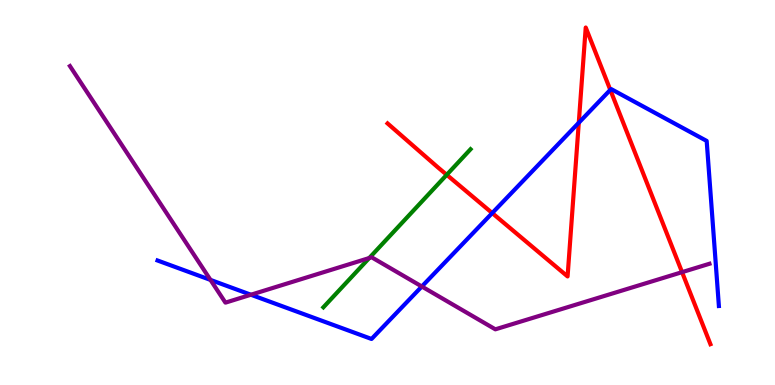[{'lines': ['blue', 'red'], 'intersections': [{'x': 6.35, 'y': 4.47}, {'x': 7.47, 'y': 6.81}, {'x': 7.87, 'y': 7.67}]}, {'lines': ['green', 'red'], 'intersections': [{'x': 5.76, 'y': 5.46}]}, {'lines': ['purple', 'red'], 'intersections': [{'x': 8.8, 'y': 2.93}]}, {'lines': ['blue', 'green'], 'intersections': []}, {'lines': ['blue', 'purple'], 'intersections': [{'x': 2.72, 'y': 2.73}, {'x': 3.24, 'y': 2.34}, {'x': 5.44, 'y': 2.56}]}, {'lines': ['green', 'purple'], 'intersections': [{'x': 4.76, 'y': 3.3}]}]